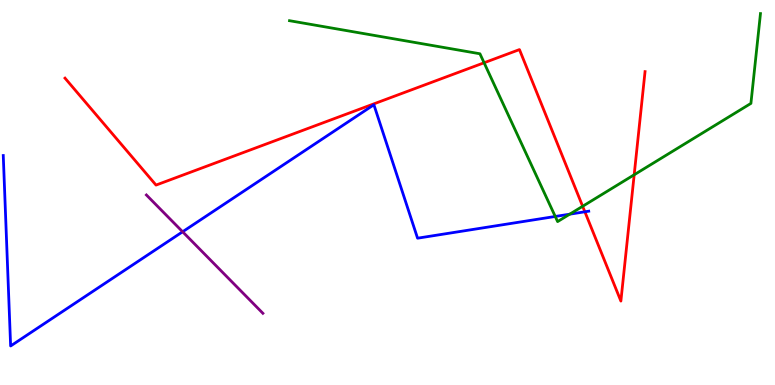[{'lines': ['blue', 'red'], 'intersections': [{'x': 7.55, 'y': 4.5}]}, {'lines': ['green', 'red'], 'intersections': [{'x': 6.25, 'y': 8.37}, {'x': 7.52, 'y': 4.64}, {'x': 8.18, 'y': 5.46}]}, {'lines': ['purple', 'red'], 'intersections': []}, {'lines': ['blue', 'green'], 'intersections': [{'x': 7.16, 'y': 4.38}, {'x': 7.35, 'y': 4.44}]}, {'lines': ['blue', 'purple'], 'intersections': [{'x': 2.36, 'y': 3.98}]}, {'lines': ['green', 'purple'], 'intersections': []}]